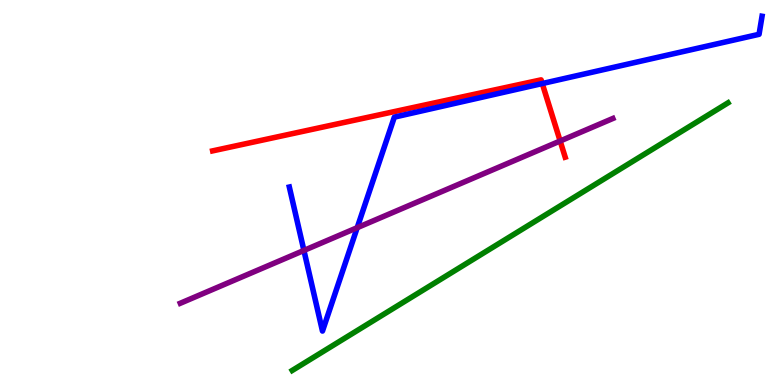[{'lines': ['blue', 'red'], 'intersections': [{'x': 7.0, 'y': 7.83}]}, {'lines': ['green', 'red'], 'intersections': []}, {'lines': ['purple', 'red'], 'intersections': [{'x': 7.23, 'y': 6.34}]}, {'lines': ['blue', 'green'], 'intersections': []}, {'lines': ['blue', 'purple'], 'intersections': [{'x': 3.92, 'y': 3.49}, {'x': 4.61, 'y': 4.09}]}, {'lines': ['green', 'purple'], 'intersections': []}]